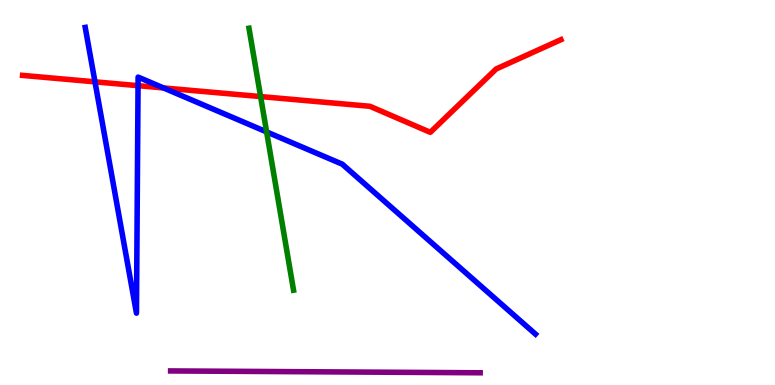[{'lines': ['blue', 'red'], 'intersections': [{'x': 1.23, 'y': 7.87}, {'x': 1.78, 'y': 7.77}, {'x': 2.11, 'y': 7.72}]}, {'lines': ['green', 'red'], 'intersections': [{'x': 3.36, 'y': 7.49}]}, {'lines': ['purple', 'red'], 'intersections': []}, {'lines': ['blue', 'green'], 'intersections': [{'x': 3.44, 'y': 6.57}]}, {'lines': ['blue', 'purple'], 'intersections': []}, {'lines': ['green', 'purple'], 'intersections': []}]